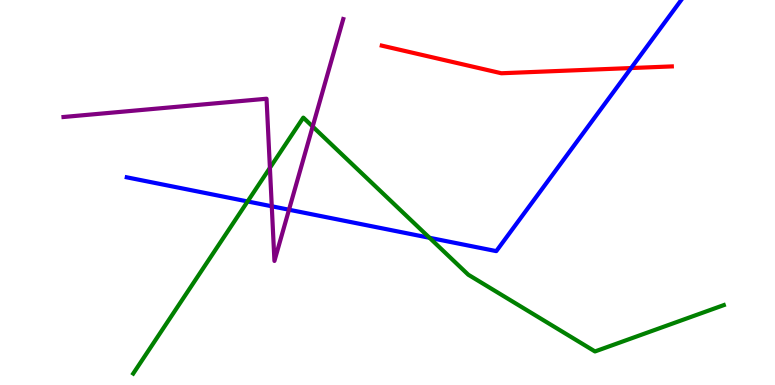[{'lines': ['blue', 'red'], 'intersections': [{'x': 8.14, 'y': 8.23}]}, {'lines': ['green', 'red'], 'intersections': []}, {'lines': ['purple', 'red'], 'intersections': []}, {'lines': ['blue', 'green'], 'intersections': [{'x': 3.19, 'y': 4.77}, {'x': 5.54, 'y': 3.82}]}, {'lines': ['blue', 'purple'], 'intersections': [{'x': 3.51, 'y': 4.64}, {'x': 3.73, 'y': 4.55}]}, {'lines': ['green', 'purple'], 'intersections': [{'x': 3.48, 'y': 5.64}, {'x': 4.03, 'y': 6.71}]}]